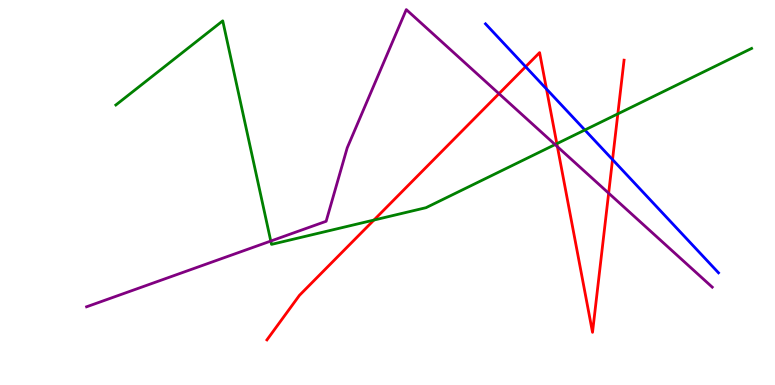[{'lines': ['blue', 'red'], 'intersections': [{'x': 6.78, 'y': 8.27}, {'x': 7.05, 'y': 7.69}, {'x': 7.9, 'y': 5.85}]}, {'lines': ['green', 'red'], 'intersections': [{'x': 4.82, 'y': 4.28}, {'x': 7.18, 'y': 6.27}, {'x': 7.97, 'y': 7.04}]}, {'lines': ['purple', 'red'], 'intersections': [{'x': 6.44, 'y': 7.57}, {'x': 7.19, 'y': 6.19}, {'x': 7.85, 'y': 4.98}]}, {'lines': ['blue', 'green'], 'intersections': [{'x': 7.55, 'y': 6.62}]}, {'lines': ['blue', 'purple'], 'intersections': []}, {'lines': ['green', 'purple'], 'intersections': [{'x': 3.49, 'y': 3.74}, {'x': 7.16, 'y': 6.25}]}]